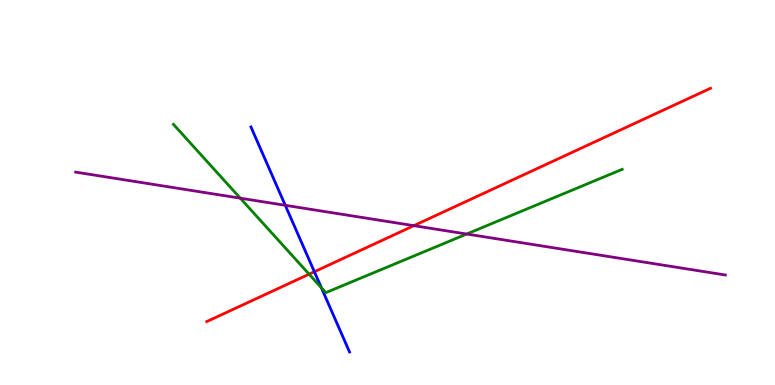[{'lines': ['blue', 'red'], 'intersections': [{'x': 4.06, 'y': 2.94}]}, {'lines': ['green', 'red'], 'intersections': [{'x': 3.99, 'y': 2.88}]}, {'lines': ['purple', 'red'], 'intersections': [{'x': 5.34, 'y': 4.14}]}, {'lines': ['blue', 'green'], 'intersections': [{'x': 4.15, 'y': 2.53}]}, {'lines': ['blue', 'purple'], 'intersections': [{'x': 3.68, 'y': 4.67}]}, {'lines': ['green', 'purple'], 'intersections': [{'x': 3.1, 'y': 4.85}, {'x': 6.02, 'y': 3.92}]}]